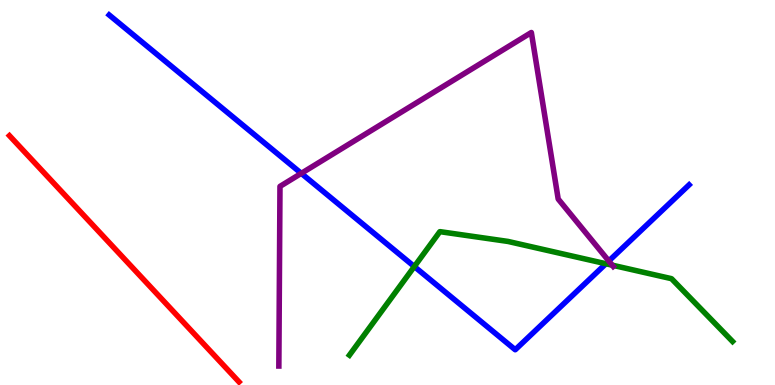[{'lines': ['blue', 'red'], 'intersections': []}, {'lines': ['green', 'red'], 'intersections': []}, {'lines': ['purple', 'red'], 'intersections': []}, {'lines': ['blue', 'green'], 'intersections': [{'x': 5.35, 'y': 3.08}, {'x': 7.82, 'y': 3.15}]}, {'lines': ['blue', 'purple'], 'intersections': [{'x': 3.89, 'y': 5.5}, {'x': 7.86, 'y': 3.22}]}, {'lines': ['green', 'purple'], 'intersections': [{'x': 7.9, 'y': 3.11}]}]